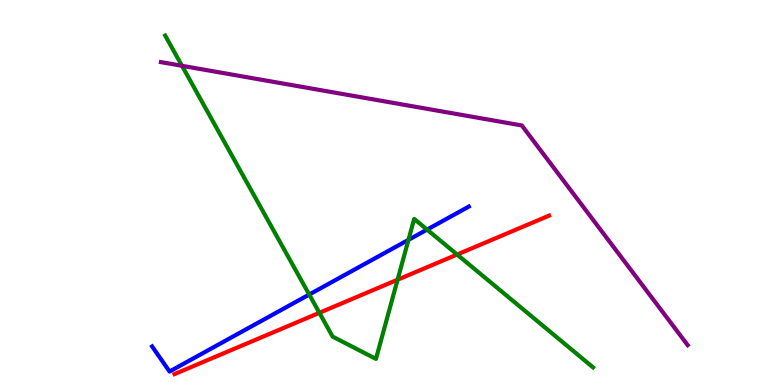[{'lines': ['blue', 'red'], 'intersections': []}, {'lines': ['green', 'red'], 'intersections': [{'x': 4.12, 'y': 1.88}, {'x': 5.13, 'y': 2.73}, {'x': 5.9, 'y': 3.39}]}, {'lines': ['purple', 'red'], 'intersections': []}, {'lines': ['blue', 'green'], 'intersections': [{'x': 3.99, 'y': 2.35}, {'x': 5.27, 'y': 3.77}, {'x': 5.51, 'y': 4.04}]}, {'lines': ['blue', 'purple'], 'intersections': []}, {'lines': ['green', 'purple'], 'intersections': [{'x': 2.35, 'y': 8.29}]}]